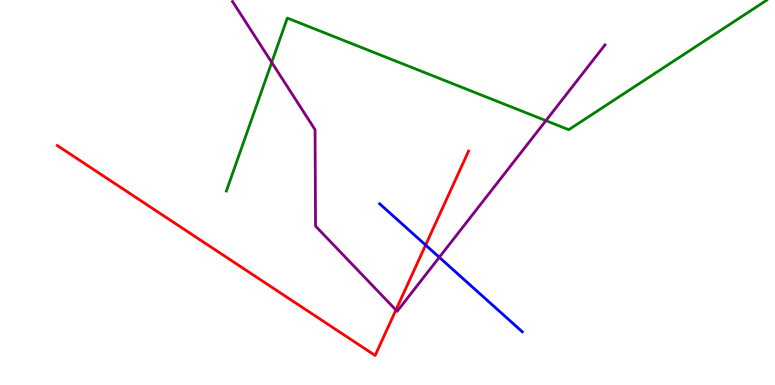[{'lines': ['blue', 'red'], 'intersections': [{'x': 5.49, 'y': 3.64}]}, {'lines': ['green', 'red'], 'intersections': []}, {'lines': ['purple', 'red'], 'intersections': [{'x': 5.11, 'y': 1.95}]}, {'lines': ['blue', 'green'], 'intersections': []}, {'lines': ['blue', 'purple'], 'intersections': [{'x': 5.67, 'y': 3.32}]}, {'lines': ['green', 'purple'], 'intersections': [{'x': 3.51, 'y': 8.38}, {'x': 7.04, 'y': 6.87}]}]